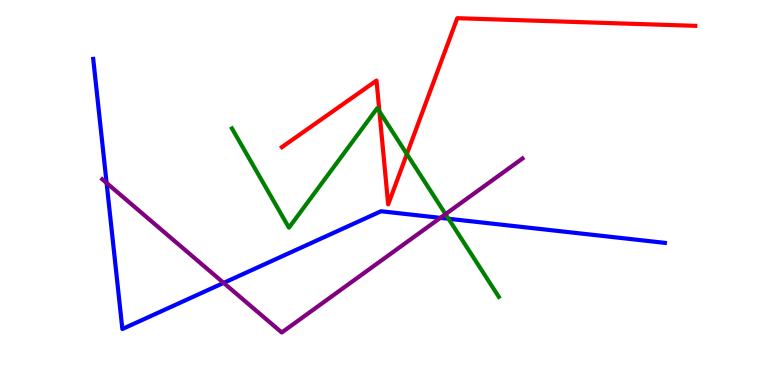[{'lines': ['blue', 'red'], 'intersections': []}, {'lines': ['green', 'red'], 'intersections': [{'x': 4.9, 'y': 7.11}, {'x': 5.25, 'y': 6.0}]}, {'lines': ['purple', 'red'], 'intersections': []}, {'lines': ['blue', 'green'], 'intersections': [{'x': 5.79, 'y': 4.32}]}, {'lines': ['blue', 'purple'], 'intersections': [{'x': 1.38, 'y': 5.25}, {'x': 2.89, 'y': 2.65}, {'x': 5.68, 'y': 4.34}]}, {'lines': ['green', 'purple'], 'intersections': [{'x': 5.75, 'y': 4.44}]}]